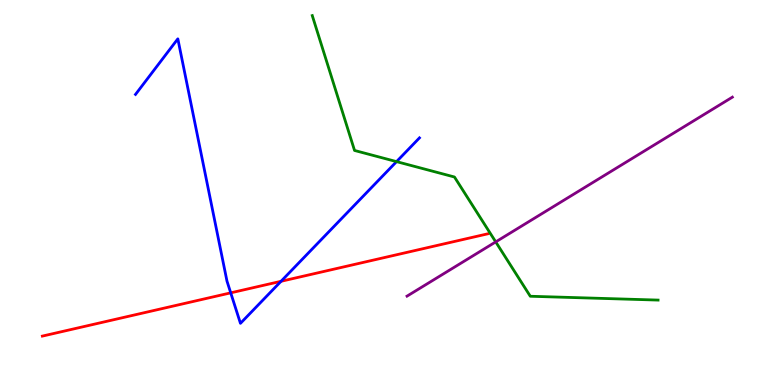[{'lines': ['blue', 'red'], 'intersections': [{'x': 2.98, 'y': 2.39}, {'x': 3.63, 'y': 2.69}]}, {'lines': ['green', 'red'], 'intersections': []}, {'lines': ['purple', 'red'], 'intersections': []}, {'lines': ['blue', 'green'], 'intersections': [{'x': 5.12, 'y': 5.8}]}, {'lines': ['blue', 'purple'], 'intersections': []}, {'lines': ['green', 'purple'], 'intersections': [{'x': 6.4, 'y': 3.72}]}]